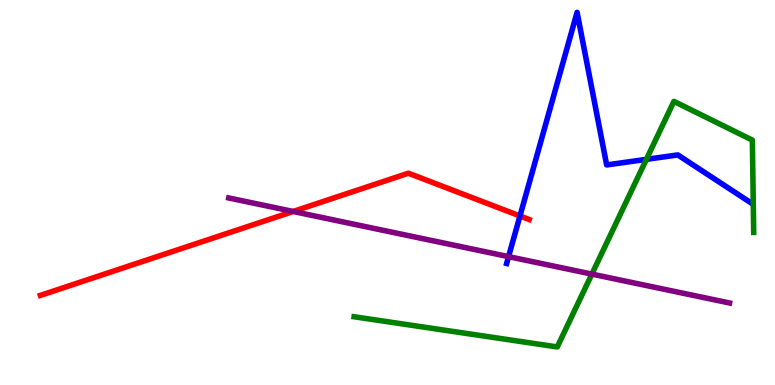[{'lines': ['blue', 'red'], 'intersections': [{'x': 6.71, 'y': 4.39}]}, {'lines': ['green', 'red'], 'intersections': []}, {'lines': ['purple', 'red'], 'intersections': [{'x': 3.78, 'y': 4.51}]}, {'lines': ['blue', 'green'], 'intersections': [{'x': 8.34, 'y': 5.86}]}, {'lines': ['blue', 'purple'], 'intersections': [{'x': 6.56, 'y': 3.33}]}, {'lines': ['green', 'purple'], 'intersections': [{'x': 7.64, 'y': 2.88}]}]